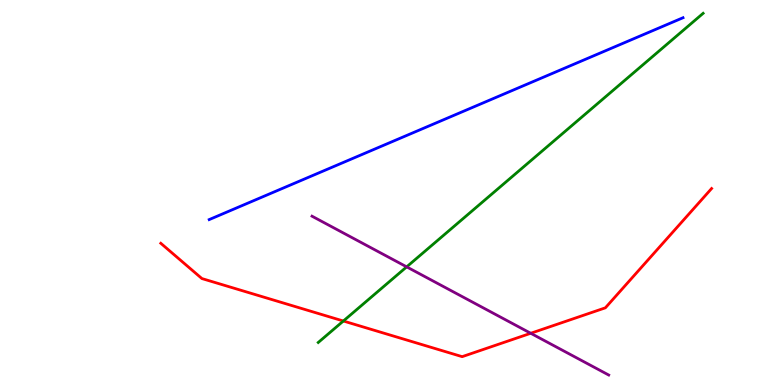[{'lines': ['blue', 'red'], 'intersections': []}, {'lines': ['green', 'red'], 'intersections': [{'x': 4.43, 'y': 1.66}]}, {'lines': ['purple', 'red'], 'intersections': [{'x': 6.85, 'y': 1.34}]}, {'lines': ['blue', 'green'], 'intersections': []}, {'lines': ['blue', 'purple'], 'intersections': []}, {'lines': ['green', 'purple'], 'intersections': [{'x': 5.25, 'y': 3.07}]}]